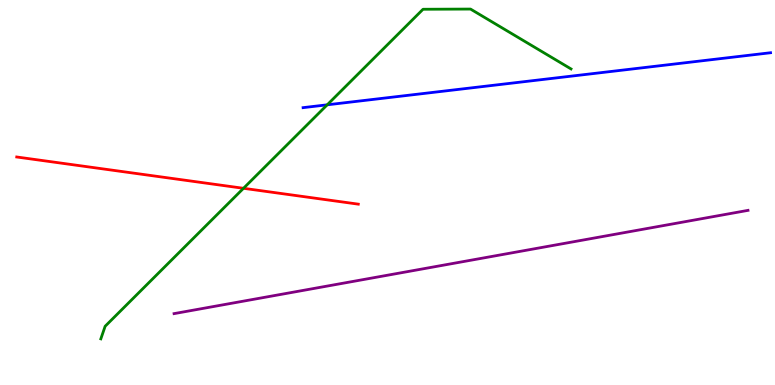[{'lines': ['blue', 'red'], 'intersections': []}, {'lines': ['green', 'red'], 'intersections': [{'x': 3.14, 'y': 5.11}]}, {'lines': ['purple', 'red'], 'intersections': []}, {'lines': ['blue', 'green'], 'intersections': [{'x': 4.22, 'y': 7.28}]}, {'lines': ['blue', 'purple'], 'intersections': []}, {'lines': ['green', 'purple'], 'intersections': []}]